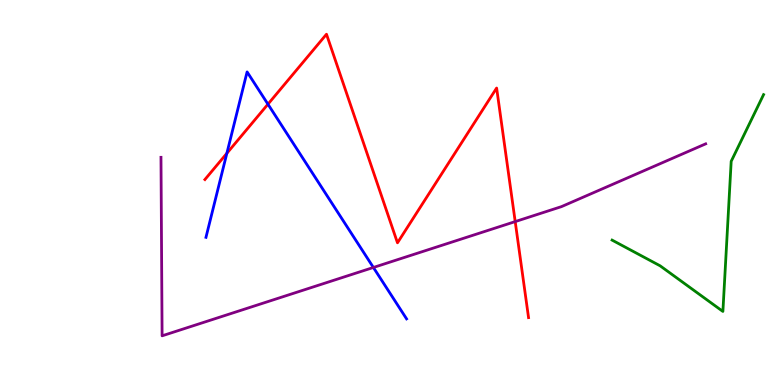[{'lines': ['blue', 'red'], 'intersections': [{'x': 2.93, 'y': 6.02}, {'x': 3.46, 'y': 7.29}]}, {'lines': ['green', 'red'], 'intersections': []}, {'lines': ['purple', 'red'], 'intersections': [{'x': 6.65, 'y': 4.24}]}, {'lines': ['blue', 'green'], 'intersections': []}, {'lines': ['blue', 'purple'], 'intersections': [{'x': 4.82, 'y': 3.05}]}, {'lines': ['green', 'purple'], 'intersections': []}]